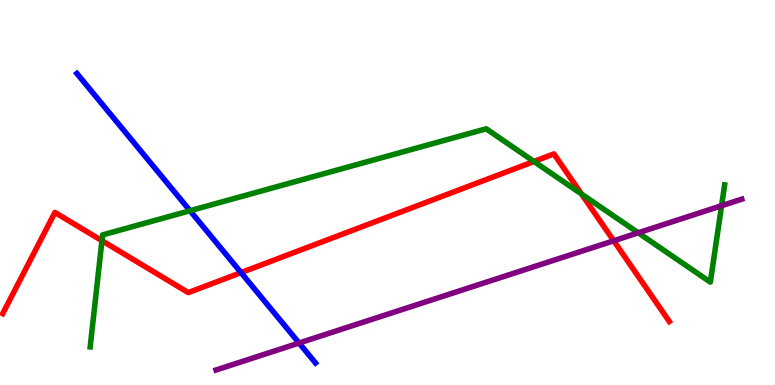[{'lines': ['blue', 'red'], 'intersections': [{'x': 3.11, 'y': 2.92}]}, {'lines': ['green', 'red'], 'intersections': [{'x': 1.32, 'y': 3.75}, {'x': 6.89, 'y': 5.81}, {'x': 7.5, 'y': 4.96}]}, {'lines': ['purple', 'red'], 'intersections': [{'x': 7.92, 'y': 3.75}]}, {'lines': ['blue', 'green'], 'intersections': [{'x': 2.45, 'y': 4.53}]}, {'lines': ['blue', 'purple'], 'intersections': [{'x': 3.86, 'y': 1.09}]}, {'lines': ['green', 'purple'], 'intersections': [{'x': 8.24, 'y': 3.95}, {'x': 9.31, 'y': 4.66}]}]